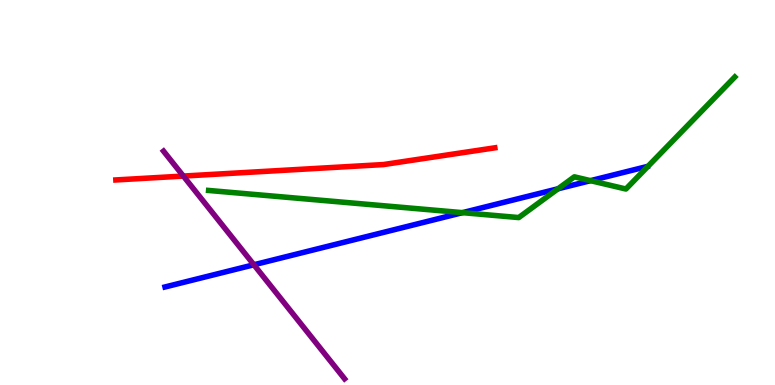[{'lines': ['blue', 'red'], 'intersections': []}, {'lines': ['green', 'red'], 'intersections': []}, {'lines': ['purple', 'red'], 'intersections': [{'x': 2.37, 'y': 5.43}]}, {'lines': ['blue', 'green'], 'intersections': [{'x': 5.97, 'y': 4.48}, {'x': 7.2, 'y': 5.1}, {'x': 7.62, 'y': 5.31}]}, {'lines': ['blue', 'purple'], 'intersections': [{'x': 3.28, 'y': 3.12}]}, {'lines': ['green', 'purple'], 'intersections': []}]